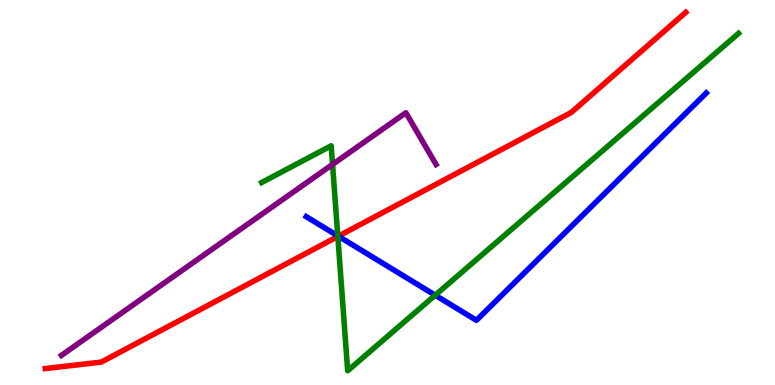[{'lines': ['blue', 'red'], 'intersections': [{'x': 4.37, 'y': 3.87}]}, {'lines': ['green', 'red'], 'intersections': [{'x': 4.36, 'y': 3.86}]}, {'lines': ['purple', 'red'], 'intersections': []}, {'lines': ['blue', 'green'], 'intersections': [{'x': 4.36, 'y': 3.87}, {'x': 5.62, 'y': 2.33}]}, {'lines': ['blue', 'purple'], 'intersections': []}, {'lines': ['green', 'purple'], 'intersections': [{'x': 4.29, 'y': 5.73}]}]